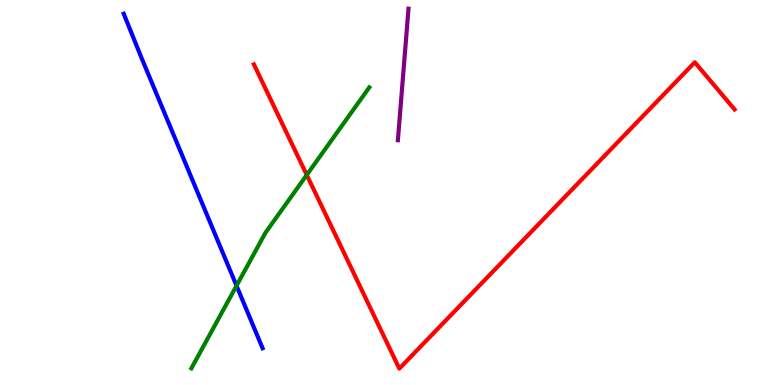[{'lines': ['blue', 'red'], 'intersections': []}, {'lines': ['green', 'red'], 'intersections': [{'x': 3.96, 'y': 5.46}]}, {'lines': ['purple', 'red'], 'intersections': []}, {'lines': ['blue', 'green'], 'intersections': [{'x': 3.05, 'y': 2.58}]}, {'lines': ['blue', 'purple'], 'intersections': []}, {'lines': ['green', 'purple'], 'intersections': []}]